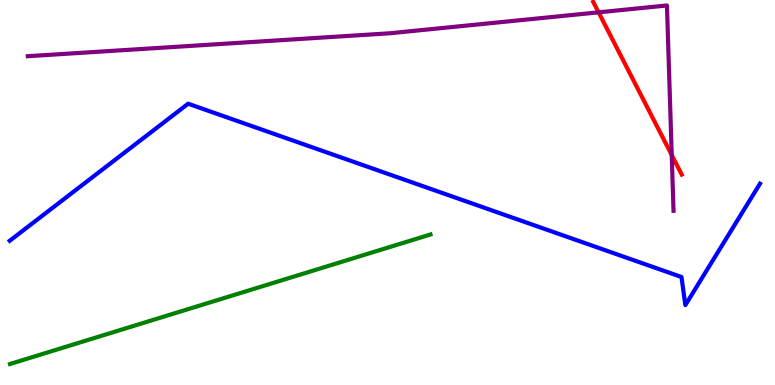[{'lines': ['blue', 'red'], 'intersections': []}, {'lines': ['green', 'red'], 'intersections': []}, {'lines': ['purple', 'red'], 'intersections': [{'x': 7.72, 'y': 9.68}, {'x': 8.67, 'y': 5.97}]}, {'lines': ['blue', 'green'], 'intersections': []}, {'lines': ['blue', 'purple'], 'intersections': []}, {'lines': ['green', 'purple'], 'intersections': []}]